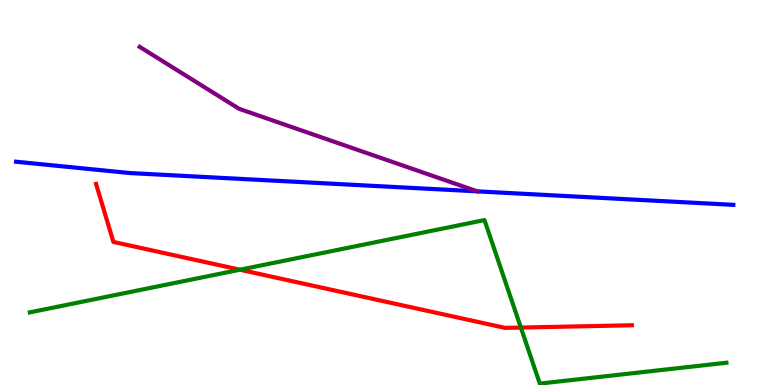[{'lines': ['blue', 'red'], 'intersections': []}, {'lines': ['green', 'red'], 'intersections': [{'x': 3.1, 'y': 2.99}, {'x': 6.72, 'y': 1.49}]}, {'lines': ['purple', 'red'], 'intersections': []}, {'lines': ['blue', 'green'], 'intersections': []}, {'lines': ['blue', 'purple'], 'intersections': [{'x': 6.16, 'y': 5.03}]}, {'lines': ['green', 'purple'], 'intersections': []}]